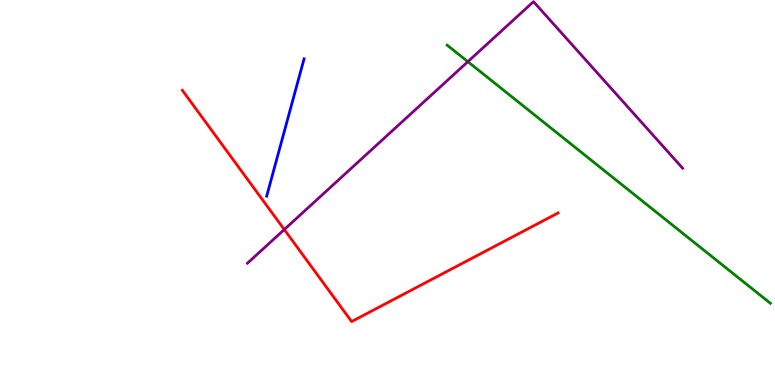[{'lines': ['blue', 'red'], 'intersections': []}, {'lines': ['green', 'red'], 'intersections': []}, {'lines': ['purple', 'red'], 'intersections': [{'x': 3.67, 'y': 4.04}]}, {'lines': ['blue', 'green'], 'intersections': []}, {'lines': ['blue', 'purple'], 'intersections': []}, {'lines': ['green', 'purple'], 'intersections': [{'x': 6.04, 'y': 8.4}]}]